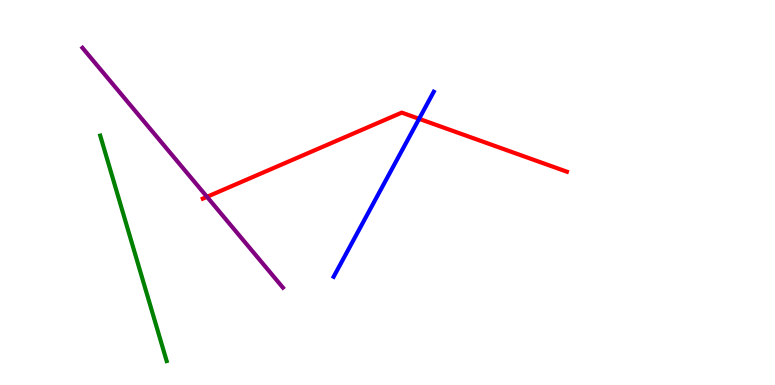[{'lines': ['blue', 'red'], 'intersections': [{'x': 5.41, 'y': 6.91}]}, {'lines': ['green', 'red'], 'intersections': []}, {'lines': ['purple', 'red'], 'intersections': [{'x': 2.67, 'y': 4.89}]}, {'lines': ['blue', 'green'], 'intersections': []}, {'lines': ['blue', 'purple'], 'intersections': []}, {'lines': ['green', 'purple'], 'intersections': []}]